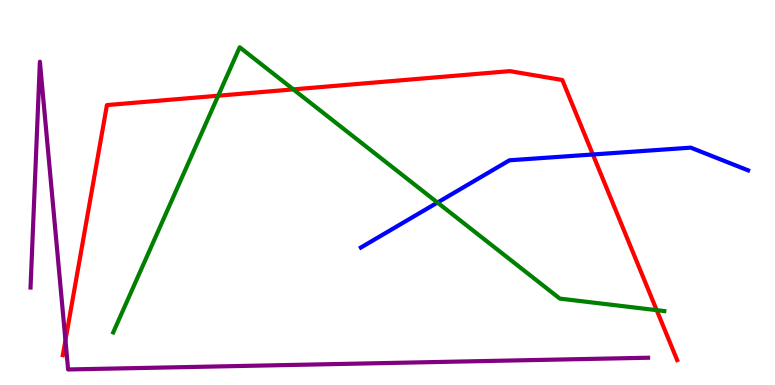[{'lines': ['blue', 'red'], 'intersections': [{'x': 7.65, 'y': 5.99}]}, {'lines': ['green', 'red'], 'intersections': [{'x': 2.82, 'y': 7.51}, {'x': 3.78, 'y': 7.68}, {'x': 8.47, 'y': 1.94}]}, {'lines': ['purple', 'red'], 'intersections': [{'x': 0.844, 'y': 1.16}]}, {'lines': ['blue', 'green'], 'intersections': [{'x': 5.64, 'y': 4.74}]}, {'lines': ['blue', 'purple'], 'intersections': []}, {'lines': ['green', 'purple'], 'intersections': []}]